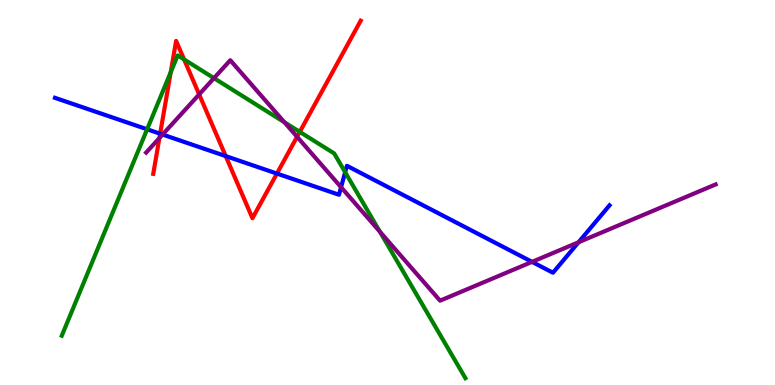[{'lines': ['blue', 'red'], 'intersections': [{'x': 2.07, 'y': 6.53}, {'x': 2.91, 'y': 5.95}, {'x': 3.57, 'y': 5.49}]}, {'lines': ['green', 'red'], 'intersections': [{'x': 2.2, 'y': 8.13}, {'x': 2.38, 'y': 8.46}, {'x': 3.87, 'y': 6.57}]}, {'lines': ['purple', 'red'], 'intersections': [{'x': 2.06, 'y': 6.41}, {'x': 2.57, 'y': 7.55}, {'x': 3.83, 'y': 6.45}]}, {'lines': ['blue', 'green'], 'intersections': [{'x': 1.9, 'y': 6.64}, {'x': 4.45, 'y': 5.53}]}, {'lines': ['blue', 'purple'], 'intersections': [{'x': 2.1, 'y': 6.51}, {'x': 4.4, 'y': 5.14}, {'x': 6.87, 'y': 3.2}, {'x': 7.47, 'y': 3.71}]}, {'lines': ['green', 'purple'], 'intersections': [{'x': 2.76, 'y': 7.97}, {'x': 3.67, 'y': 6.82}, {'x': 4.9, 'y': 3.98}]}]